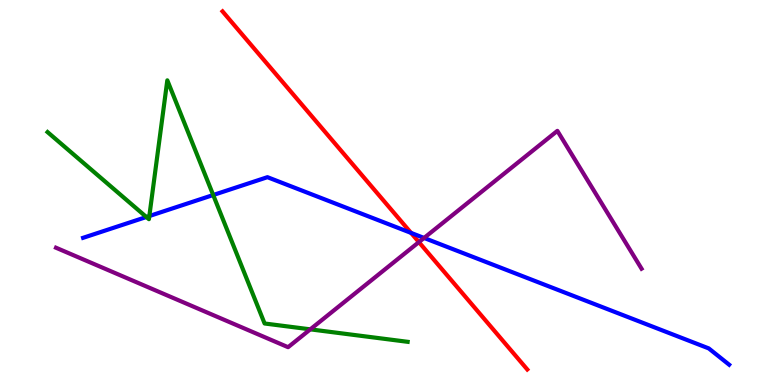[{'lines': ['blue', 'red'], 'intersections': [{'x': 5.3, 'y': 3.95}]}, {'lines': ['green', 'red'], 'intersections': []}, {'lines': ['purple', 'red'], 'intersections': [{'x': 5.41, 'y': 3.71}]}, {'lines': ['blue', 'green'], 'intersections': [{'x': 1.89, 'y': 4.36}, {'x': 1.93, 'y': 4.39}, {'x': 2.75, 'y': 4.93}]}, {'lines': ['blue', 'purple'], 'intersections': [{'x': 5.47, 'y': 3.82}]}, {'lines': ['green', 'purple'], 'intersections': [{'x': 4.0, 'y': 1.45}]}]